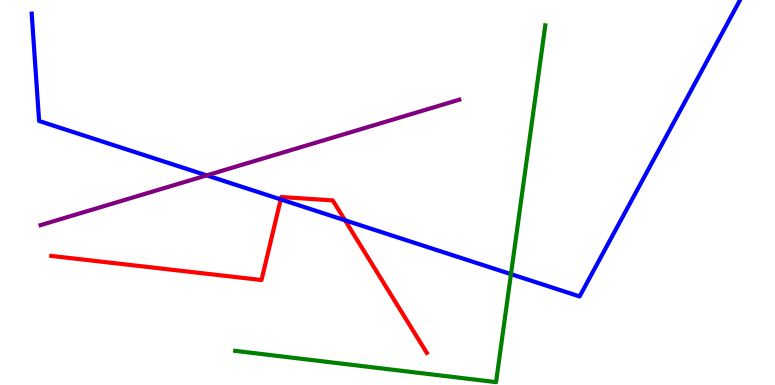[{'lines': ['blue', 'red'], 'intersections': [{'x': 3.62, 'y': 4.82}, {'x': 4.45, 'y': 4.28}]}, {'lines': ['green', 'red'], 'intersections': []}, {'lines': ['purple', 'red'], 'intersections': []}, {'lines': ['blue', 'green'], 'intersections': [{'x': 6.59, 'y': 2.88}]}, {'lines': ['blue', 'purple'], 'intersections': [{'x': 2.67, 'y': 5.44}]}, {'lines': ['green', 'purple'], 'intersections': []}]